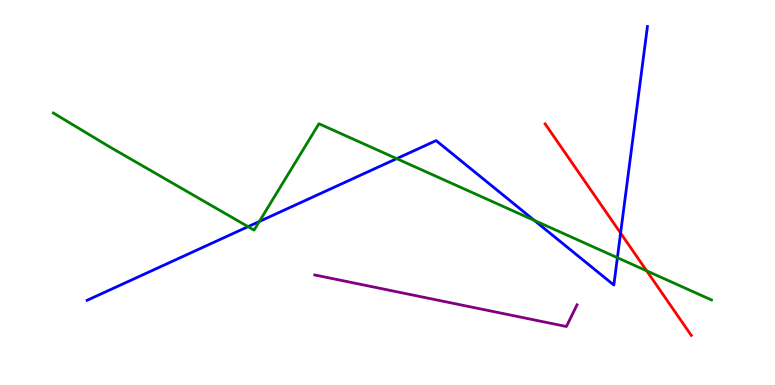[{'lines': ['blue', 'red'], 'intersections': [{'x': 8.01, 'y': 3.95}]}, {'lines': ['green', 'red'], 'intersections': [{'x': 8.34, 'y': 2.96}]}, {'lines': ['purple', 'red'], 'intersections': []}, {'lines': ['blue', 'green'], 'intersections': [{'x': 3.2, 'y': 4.11}, {'x': 3.35, 'y': 4.25}, {'x': 5.12, 'y': 5.88}, {'x': 6.89, 'y': 4.27}, {'x': 7.97, 'y': 3.31}]}, {'lines': ['blue', 'purple'], 'intersections': []}, {'lines': ['green', 'purple'], 'intersections': []}]